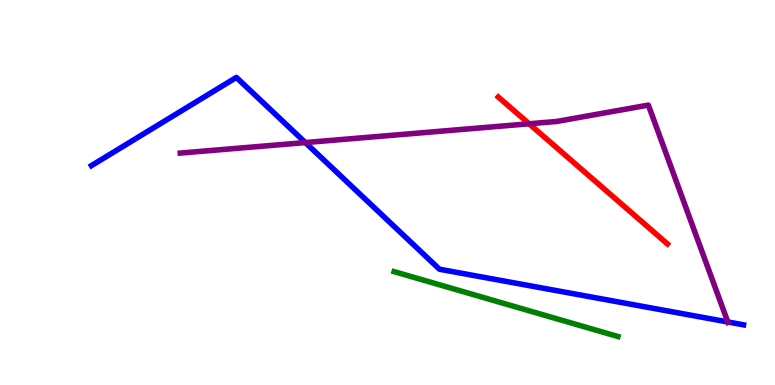[{'lines': ['blue', 'red'], 'intersections': []}, {'lines': ['green', 'red'], 'intersections': []}, {'lines': ['purple', 'red'], 'intersections': [{'x': 6.83, 'y': 6.78}]}, {'lines': ['blue', 'green'], 'intersections': []}, {'lines': ['blue', 'purple'], 'intersections': [{'x': 3.94, 'y': 6.3}, {'x': 9.39, 'y': 1.64}]}, {'lines': ['green', 'purple'], 'intersections': []}]